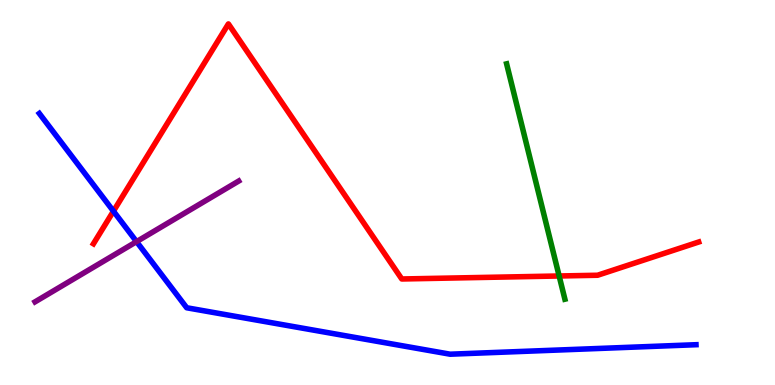[{'lines': ['blue', 'red'], 'intersections': [{'x': 1.46, 'y': 4.52}]}, {'lines': ['green', 'red'], 'intersections': [{'x': 7.21, 'y': 2.83}]}, {'lines': ['purple', 'red'], 'intersections': []}, {'lines': ['blue', 'green'], 'intersections': []}, {'lines': ['blue', 'purple'], 'intersections': [{'x': 1.76, 'y': 3.72}]}, {'lines': ['green', 'purple'], 'intersections': []}]